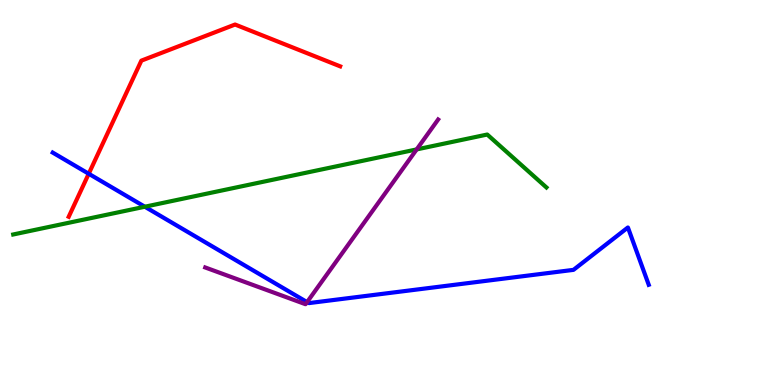[{'lines': ['blue', 'red'], 'intersections': [{'x': 1.14, 'y': 5.49}]}, {'lines': ['green', 'red'], 'intersections': []}, {'lines': ['purple', 'red'], 'intersections': []}, {'lines': ['blue', 'green'], 'intersections': [{'x': 1.87, 'y': 4.63}]}, {'lines': ['blue', 'purple'], 'intersections': [{'x': 3.96, 'y': 2.15}]}, {'lines': ['green', 'purple'], 'intersections': [{'x': 5.38, 'y': 6.12}]}]